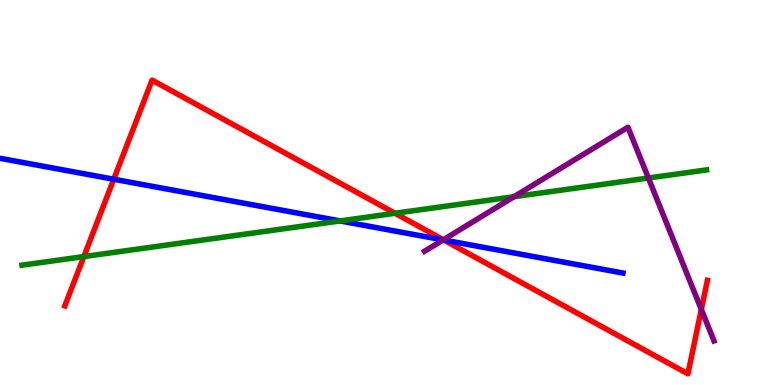[{'lines': ['blue', 'red'], 'intersections': [{'x': 1.47, 'y': 5.34}, {'x': 5.73, 'y': 3.77}]}, {'lines': ['green', 'red'], 'intersections': [{'x': 1.08, 'y': 3.34}, {'x': 5.1, 'y': 4.46}]}, {'lines': ['purple', 'red'], 'intersections': [{'x': 5.72, 'y': 3.77}, {'x': 9.05, 'y': 1.96}]}, {'lines': ['blue', 'green'], 'intersections': [{'x': 4.39, 'y': 4.26}]}, {'lines': ['blue', 'purple'], 'intersections': [{'x': 5.72, 'y': 3.77}]}, {'lines': ['green', 'purple'], 'intersections': [{'x': 6.63, 'y': 4.89}, {'x': 8.37, 'y': 5.38}]}]